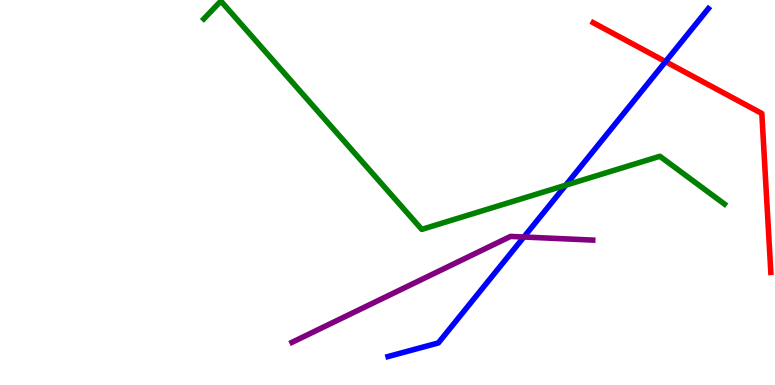[{'lines': ['blue', 'red'], 'intersections': [{'x': 8.59, 'y': 8.4}]}, {'lines': ['green', 'red'], 'intersections': []}, {'lines': ['purple', 'red'], 'intersections': []}, {'lines': ['blue', 'green'], 'intersections': [{'x': 7.3, 'y': 5.19}]}, {'lines': ['blue', 'purple'], 'intersections': [{'x': 6.76, 'y': 3.84}]}, {'lines': ['green', 'purple'], 'intersections': []}]